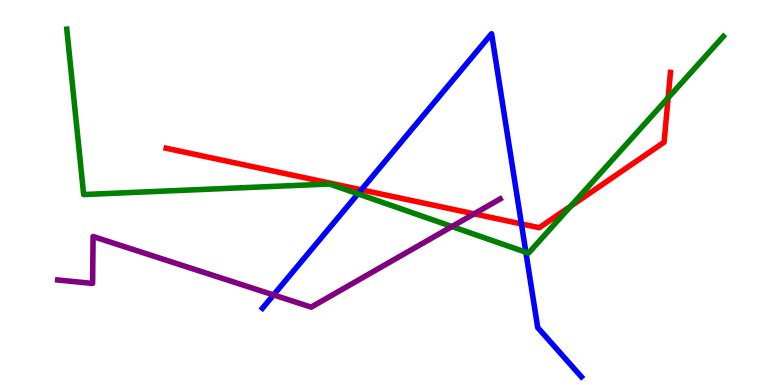[{'lines': ['blue', 'red'], 'intersections': [{'x': 4.66, 'y': 5.07}, {'x': 6.73, 'y': 4.18}]}, {'lines': ['green', 'red'], 'intersections': [{'x': 7.36, 'y': 4.65}, {'x': 8.62, 'y': 7.46}]}, {'lines': ['purple', 'red'], 'intersections': [{'x': 6.12, 'y': 4.45}]}, {'lines': ['blue', 'green'], 'intersections': [{'x': 4.62, 'y': 4.96}, {'x': 6.79, 'y': 3.45}]}, {'lines': ['blue', 'purple'], 'intersections': [{'x': 3.53, 'y': 2.34}]}, {'lines': ['green', 'purple'], 'intersections': [{'x': 5.83, 'y': 4.12}]}]